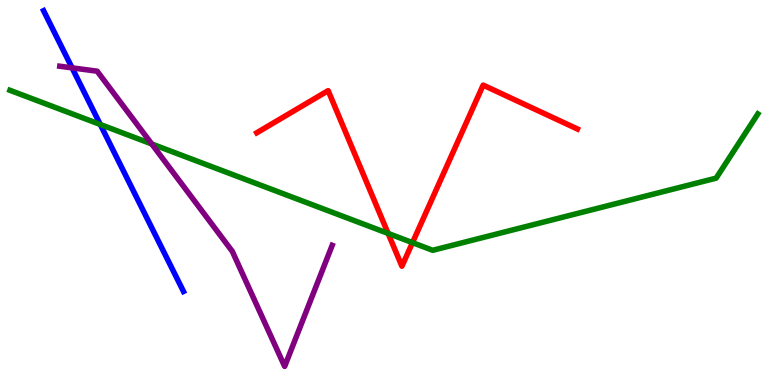[{'lines': ['blue', 'red'], 'intersections': []}, {'lines': ['green', 'red'], 'intersections': [{'x': 5.01, 'y': 3.94}, {'x': 5.32, 'y': 3.7}]}, {'lines': ['purple', 'red'], 'intersections': []}, {'lines': ['blue', 'green'], 'intersections': [{'x': 1.29, 'y': 6.77}]}, {'lines': ['blue', 'purple'], 'intersections': [{'x': 0.93, 'y': 8.24}]}, {'lines': ['green', 'purple'], 'intersections': [{'x': 1.96, 'y': 6.26}]}]